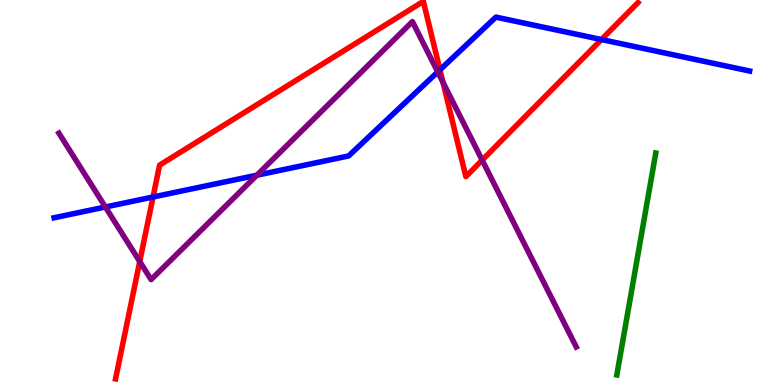[{'lines': ['blue', 'red'], 'intersections': [{'x': 1.97, 'y': 4.88}, {'x': 5.68, 'y': 8.19}, {'x': 7.76, 'y': 8.97}]}, {'lines': ['green', 'red'], 'intersections': []}, {'lines': ['purple', 'red'], 'intersections': [{'x': 1.8, 'y': 3.21}, {'x': 5.72, 'y': 7.86}, {'x': 6.22, 'y': 5.84}]}, {'lines': ['blue', 'green'], 'intersections': []}, {'lines': ['blue', 'purple'], 'intersections': [{'x': 1.36, 'y': 4.62}, {'x': 3.31, 'y': 5.45}, {'x': 5.65, 'y': 8.13}]}, {'lines': ['green', 'purple'], 'intersections': []}]